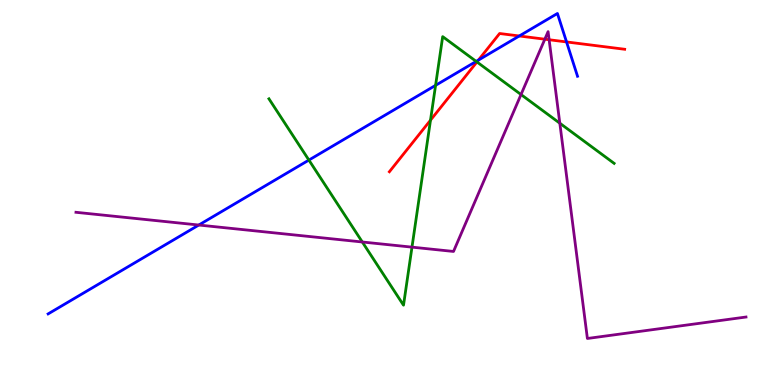[{'lines': ['blue', 'red'], 'intersections': [{'x': 6.17, 'y': 8.44}, {'x': 6.7, 'y': 9.07}, {'x': 7.31, 'y': 8.91}]}, {'lines': ['green', 'red'], 'intersections': [{'x': 5.55, 'y': 6.88}, {'x': 6.15, 'y': 8.39}]}, {'lines': ['purple', 'red'], 'intersections': [{'x': 7.03, 'y': 8.98}, {'x': 7.09, 'y': 8.97}]}, {'lines': ['blue', 'green'], 'intersections': [{'x': 3.99, 'y': 5.84}, {'x': 5.62, 'y': 7.78}, {'x': 6.14, 'y': 8.41}]}, {'lines': ['blue', 'purple'], 'intersections': [{'x': 2.56, 'y': 4.16}]}, {'lines': ['green', 'purple'], 'intersections': [{'x': 4.67, 'y': 3.71}, {'x': 5.32, 'y': 3.58}, {'x': 6.72, 'y': 7.54}, {'x': 7.22, 'y': 6.8}]}]